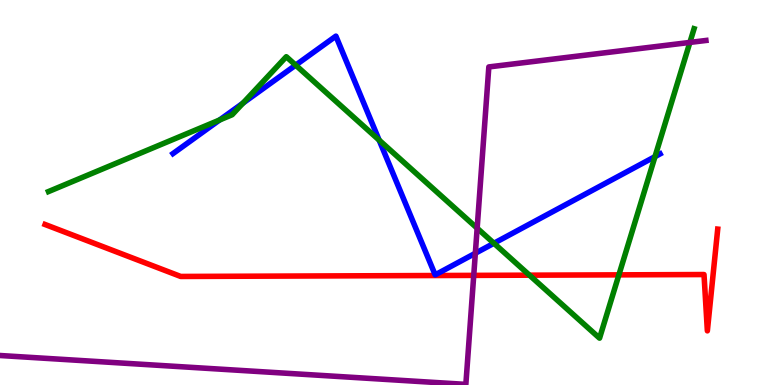[{'lines': ['blue', 'red'], 'intersections': []}, {'lines': ['green', 'red'], 'intersections': [{'x': 6.83, 'y': 2.85}, {'x': 7.99, 'y': 2.86}]}, {'lines': ['purple', 'red'], 'intersections': [{'x': 6.11, 'y': 2.85}]}, {'lines': ['blue', 'green'], 'intersections': [{'x': 2.83, 'y': 6.88}, {'x': 3.13, 'y': 7.32}, {'x': 3.82, 'y': 8.31}, {'x': 4.89, 'y': 6.36}, {'x': 6.37, 'y': 3.68}, {'x': 8.45, 'y': 5.93}]}, {'lines': ['blue', 'purple'], 'intersections': [{'x': 6.13, 'y': 3.42}]}, {'lines': ['green', 'purple'], 'intersections': [{'x': 6.16, 'y': 4.07}, {'x': 8.9, 'y': 8.9}]}]